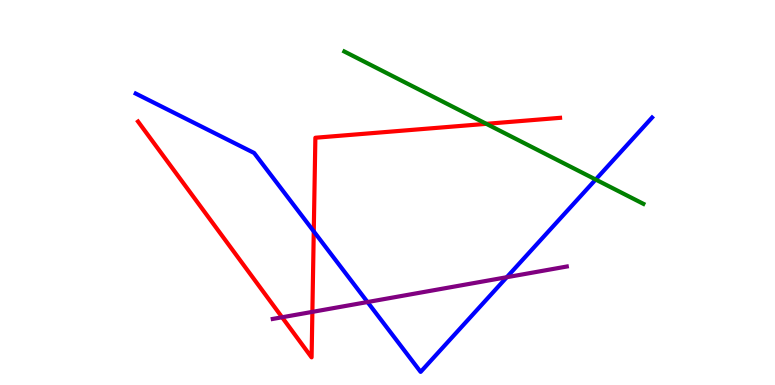[{'lines': ['blue', 'red'], 'intersections': [{'x': 4.05, 'y': 3.99}]}, {'lines': ['green', 'red'], 'intersections': [{'x': 6.28, 'y': 6.78}]}, {'lines': ['purple', 'red'], 'intersections': [{'x': 3.64, 'y': 1.76}, {'x': 4.03, 'y': 1.9}]}, {'lines': ['blue', 'green'], 'intersections': [{'x': 7.69, 'y': 5.34}]}, {'lines': ['blue', 'purple'], 'intersections': [{'x': 4.74, 'y': 2.15}, {'x': 6.54, 'y': 2.8}]}, {'lines': ['green', 'purple'], 'intersections': []}]